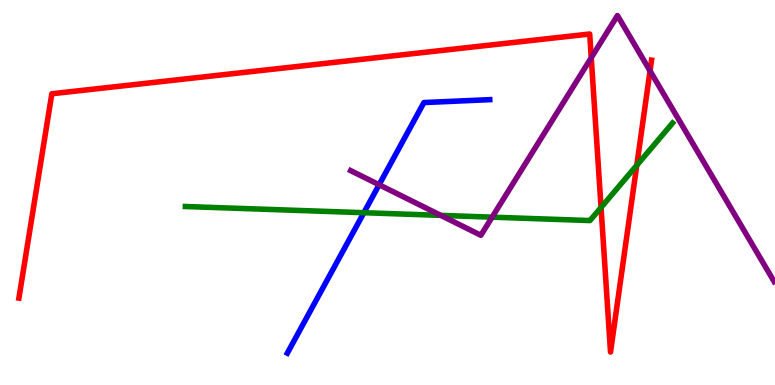[{'lines': ['blue', 'red'], 'intersections': []}, {'lines': ['green', 'red'], 'intersections': [{'x': 7.76, 'y': 4.61}, {'x': 8.22, 'y': 5.71}]}, {'lines': ['purple', 'red'], 'intersections': [{'x': 7.63, 'y': 8.5}, {'x': 8.39, 'y': 8.16}]}, {'lines': ['blue', 'green'], 'intersections': [{'x': 4.7, 'y': 4.48}]}, {'lines': ['blue', 'purple'], 'intersections': [{'x': 4.89, 'y': 5.2}]}, {'lines': ['green', 'purple'], 'intersections': [{'x': 5.69, 'y': 4.41}, {'x': 6.35, 'y': 4.36}]}]